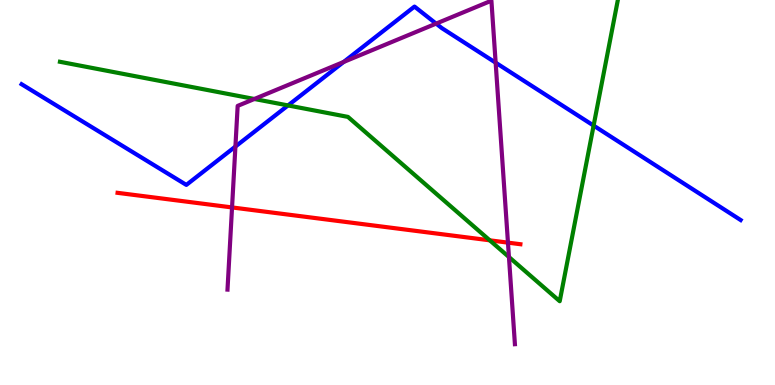[{'lines': ['blue', 'red'], 'intersections': []}, {'lines': ['green', 'red'], 'intersections': [{'x': 6.32, 'y': 3.76}]}, {'lines': ['purple', 'red'], 'intersections': [{'x': 2.99, 'y': 4.61}, {'x': 6.55, 'y': 3.7}]}, {'lines': ['blue', 'green'], 'intersections': [{'x': 3.72, 'y': 7.26}, {'x': 7.66, 'y': 6.74}]}, {'lines': ['blue', 'purple'], 'intersections': [{'x': 3.04, 'y': 6.19}, {'x': 4.43, 'y': 8.39}, {'x': 5.63, 'y': 9.39}, {'x': 6.4, 'y': 8.37}]}, {'lines': ['green', 'purple'], 'intersections': [{'x': 3.28, 'y': 7.43}, {'x': 6.57, 'y': 3.32}]}]